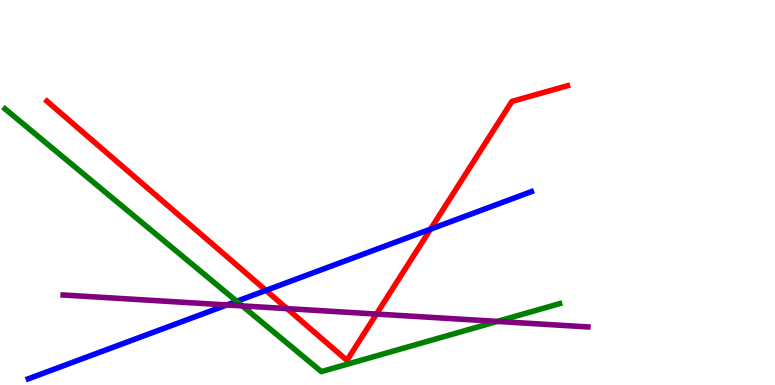[{'lines': ['blue', 'red'], 'intersections': [{'x': 3.43, 'y': 2.46}, {'x': 5.56, 'y': 4.05}]}, {'lines': ['green', 'red'], 'intersections': []}, {'lines': ['purple', 'red'], 'intersections': [{'x': 3.7, 'y': 1.98}, {'x': 4.86, 'y': 1.84}]}, {'lines': ['blue', 'green'], 'intersections': [{'x': 3.05, 'y': 2.17}]}, {'lines': ['blue', 'purple'], 'intersections': [{'x': 2.93, 'y': 2.08}]}, {'lines': ['green', 'purple'], 'intersections': [{'x': 3.13, 'y': 2.05}, {'x': 6.42, 'y': 1.65}]}]